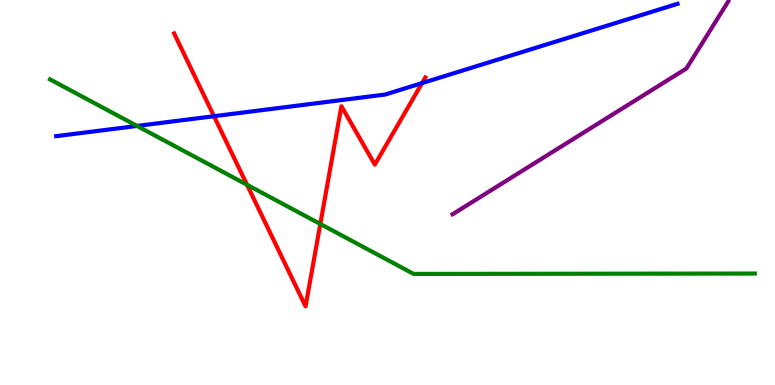[{'lines': ['blue', 'red'], 'intersections': [{'x': 2.76, 'y': 6.98}, {'x': 5.45, 'y': 7.84}]}, {'lines': ['green', 'red'], 'intersections': [{'x': 3.19, 'y': 5.2}, {'x': 4.13, 'y': 4.18}]}, {'lines': ['purple', 'red'], 'intersections': []}, {'lines': ['blue', 'green'], 'intersections': [{'x': 1.77, 'y': 6.73}]}, {'lines': ['blue', 'purple'], 'intersections': []}, {'lines': ['green', 'purple'], 'intersections': []}]